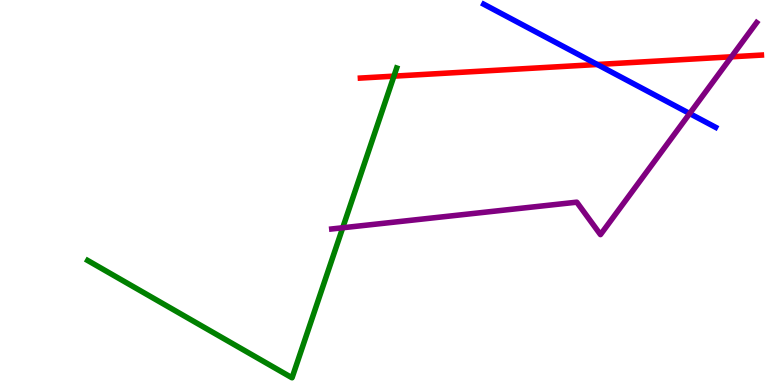[{'lines': ['blue', 'red'], 'intersections': [{'x': 7.71, 'y': 8.32}]}, {'lines': ['green', 'red'], 'intersections': [{'x': 5.08, 'y': 8.02}]}, {'lines': ['purple', 'red'], 'intersections': [{'x': 9.44, 'y': 8.52}]}, {'lines': ['blue', 'green'], 'intersections': []}, {'lines': ['blue', 'purple'], 'intersections': [{'x': 8.9, 'y': 7.05}]}, {'lines': ['green', 'purple'], 'intersections': [{'x': 4.42, 'y': 4.08}]}]